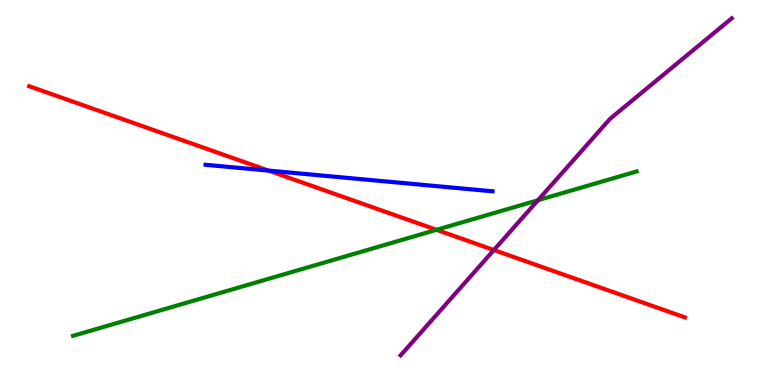[{'lines': ['blue', 'red'], 'intersections': [{'x': 3.47, 'y': 5.57}]}, {'lines': ['green', 'red'], 'intersections': [{'x': 5.63, 'y': 4.03}]}, {'lines': ['purple', 'red'], 'intersections': [{'x': 6.37, 'y': 3.51}]}, {'lines': ['blue', 'green'], 'intersections': []}, {'lines': ['blue', 'purple'], 'intersections': []}, {'lines': ['green', 'purple'], 'intersections': [{'x': 6.94, 'y': 4.8}]}]